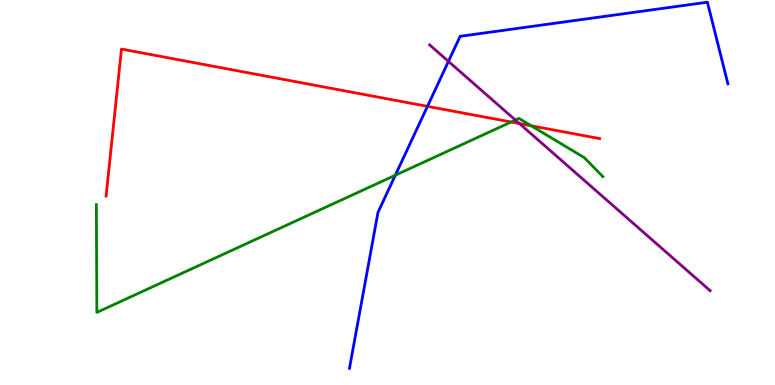[{'lines': ['blue', 'red'], 'intersections': [{'x': 5.52, 'y': 7.24}]}, {'lines': ['green', 'red'], 'intersections': [{'x': 6.6, 'y': 6.83}, {'x': 6.85, 'y': 6.73}]}, {'lines': ['purple', 'red'], 'intersections': [{'x': 6.7, 'y': 6.79}]}, {'lines': ['blue', 'green'], 'intersections': [{'x': 5.1, 'y': 5.45}]}, {'lines': ['blue', 'purple'], 'intersections': [{'x': 5.79, 'y': 8.41}]}, {'lines': ['green', 'purple'], 'intersections': [{'x': 6.65, 'y': 6.88}]}]